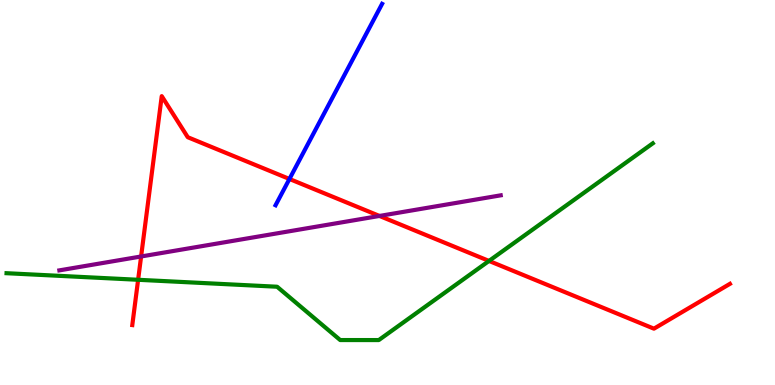[{'lines': ['blue', 'red'], 'intersections': [{'x': 3.73, 'y': 5.35}]}, {'lines': ['green', 'red'], 'intersections': [{'x': 1.78, 'y': 2.73}, {'x': 6.31, 'y': 3.22}]}, {'lines': ['purple', 'red'], 'intersections': [{'x': 1.82, 'y': 3.34}, {'x': 4.9, 'y': 4.39}]}, {'lines': ['blue', 'green'], 'intersections': []}, {'lines': ['blue', 'purple'], 'intersections': []}, {'lines': ['green', 'purple'], 'intersections': []}]